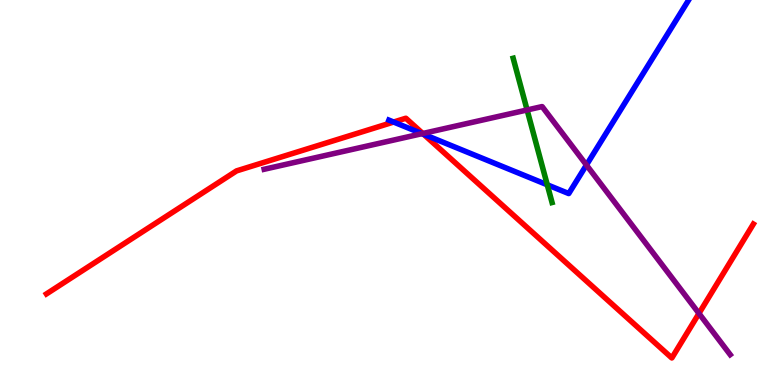[{'lines': ['blue', 'red'], 'intersections': [{'x': 5.08, 'y': 6.83}, {'x': 5.47, 'y': 6.51}]}, {'lines': ['green', 'red'], 'intersections': []}, {'lines': ['purple', 'red'], 'intersections': [{'x': 5.46, 'y': 6.53}, {'x': 9.02, 'y': 1.86}]}, {'lines': ['blue', 'green'], 'intersections': [{'x': 7.06, 'y': 5.2}]}, {'lines': ['blue', 'purple'], 'intersections': [{'x': 5.45, 'y': 6.53}, {'x': 7.57, 'y': 5.71}]}, {'lines': ['green', 'purple'], 'intersections': [{'x': 6.8, 'y': 7.14}]}]